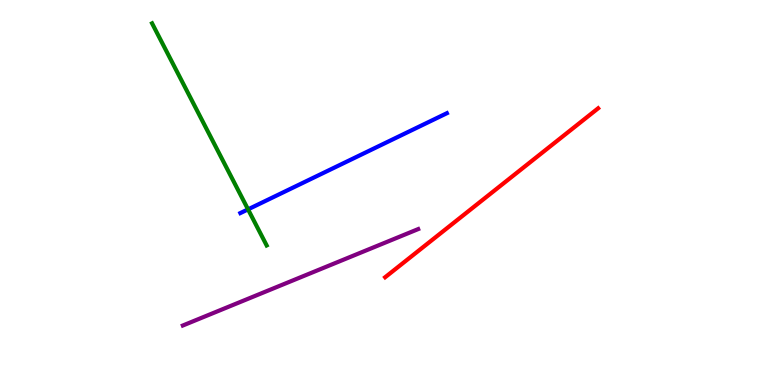[{'lines': ['blue', 'red'], 'intersections': []}, {'lines': ['green', 'red'], 'intersections': []}, {'lines': ['purple', 'red'], 'intersections': []}, {'lines': ['blue', 'green'], 'intersections': [{'x': 3.2, 'y': 4.56}]}, {'lines': ['blue', 'purple'], 'intersections': []}, {'lines': ['green', 'purple'], 'intersections': []}]